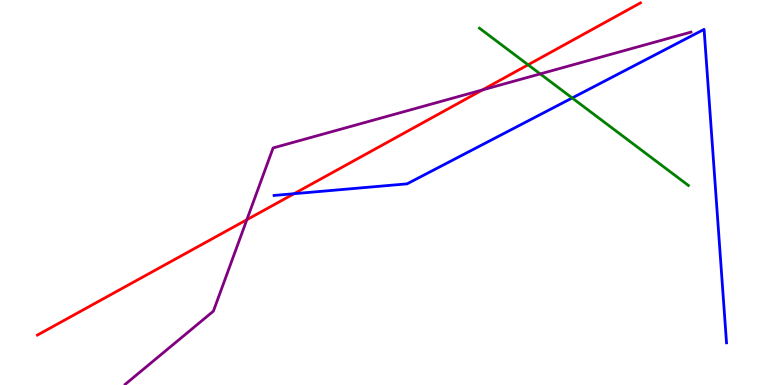[{'lines': ['blue', 'red'], 'intersections': [{'x': 3.79, 'y': 4.97}]}, {'lines': ['green', 'red'], 'intersections': [{'x': 6.81, 'y': 8.32}]}, {'lines': ['purple', 'red'], 'intersections': [{'x': 3.19, 'y': 4.29}, {'x': 6.23, 'y': 7.67}]}, {'lines': ['blue', 'green'], 'intersections': [{'x': 7.38, 'y': 7.46}]}, {'lines': ['blue', 'purple'], 'intersections': []}, {'lines': ['green', 'purple'], 'intersections': [{'x': 6.97, 'y': 8.08}]}]